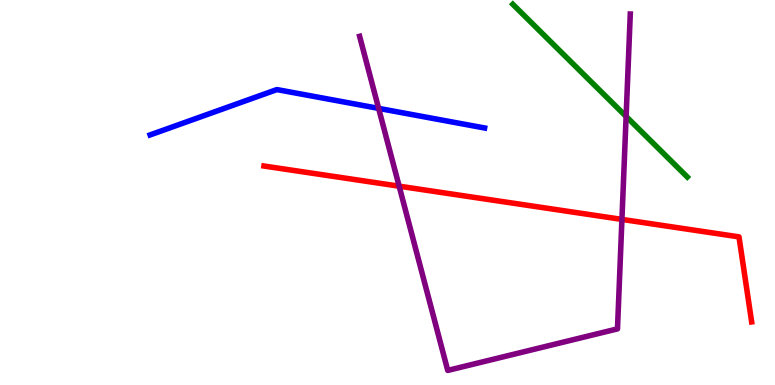[{'lines': ['blue', 'red'], 'intersections': []}, {'lines': ['green', 'red'], 'intersections': []}, {'lines': ['purple', 'red'], 'intersections': [{'x': 5.15, 'y': 5.16}, {'x': 8.02, 'y': 4.3}]}, {'lines': ['blue', 'green'], 'intersections': []}, {'lines': ['blue', 'purple'], 'intersections': [{'x': 4.89, 'y': 7.18}]}, {'lines': ['green', 'purple'], 'intersections': [{'x': 8.08, 'y': 6.98}]}]